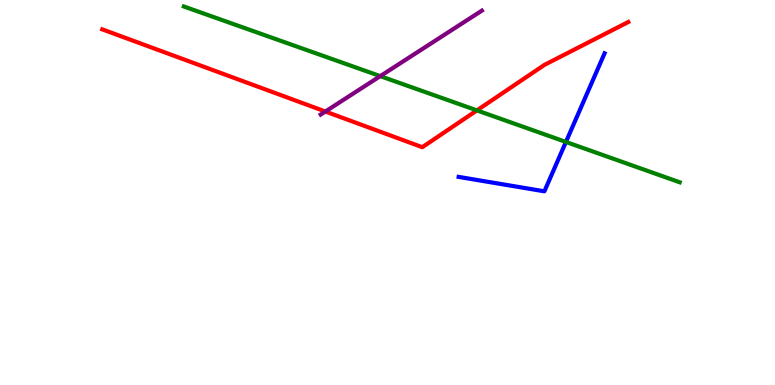[{'lines': ['blue', 'red'], 'intersections': []}, {'lines': ['green', 'red'], 'intersections': [{'x': 6.15, 'y': 7.13}]}, {'lines': ['purple', 'red'], 'intersections': [{'x': 4.2, 'y': 7.1}]}, {'lines': ['blue', 'green'], 'intersections': [{'x': 7.3, 'y': 6.31}]}, {'lines': ['blue', 'purple'], 'intersections': []}, {'lines': ['green', 'purple'], 'intersections': [{'x': 4.91, 'y': 8.02}]}]